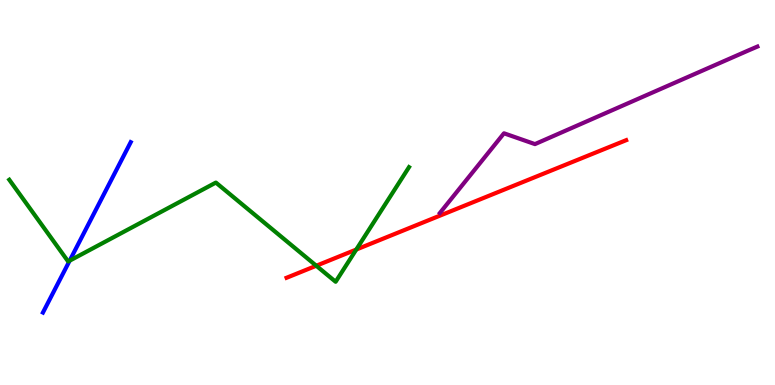[{'lines': ['blue', 'red'], 'intersections': []}, {'lines': ['green', 'red'], 'intersections': [{'x': 4.08, 'y': 3.1}, {'x': 4.6, 'y': 3.52}]}, {'lines': ['purple', 'red'], 'intersections': []}, {'lines': ['blue', 'green'], 'intersections': [{'x': 0.899, 'y': 3.23}]}, {'lines': ['blue', 'purple'], 'intersections': []}, {'lines': ['green', 'purple'], 'intersections': []}]